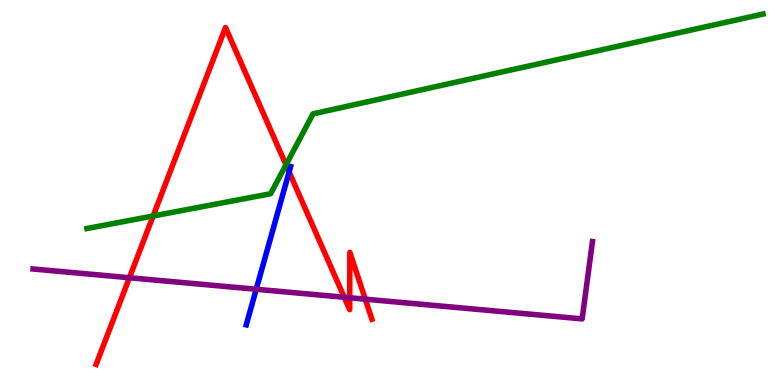[{'lines': ['blue', 'red'], 'intersections': [{'x': 3.73, 'y': 5.53}]}, {'lines': ['green', 'red'], 'intersections': [{'x': 1.98, 'y': 4.39}, {'x': 3.69, 'y': 5.72}]}, {'lines': ['purple', 'red'], 'intersections': [{'x': 1.67, 'y': 2.79}, {'x': 4.44, 'y': 2.28}, {'x': 4.51, 'y': 2.27}, {'x': 4.71, 'y': 2.23}]}, {'lines': ['blue', 'green'], 'intersections': []}, {'lines': ['blue', 'purple'], 'intersections': [{'x': 3.31, 'y': 2.49}]}, {'lines': ['green', 'purple'], 'intersections': []}]